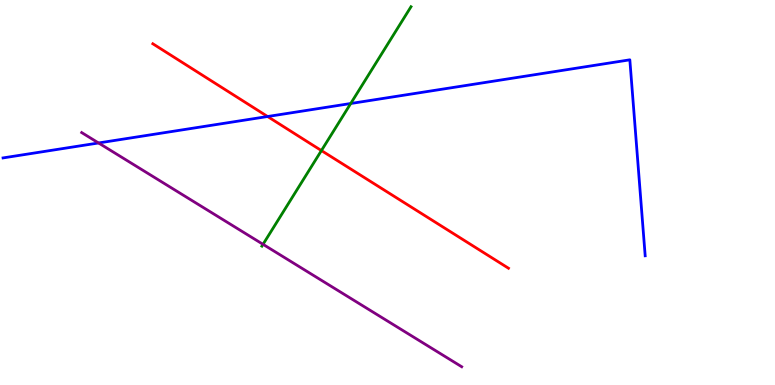[{'lines': ['blue', 'red'], 'intersections': [{'x': 3.45, 'y': 6.97}]}, {'lines': ['green', 'red'], 'intersections': [{'x': 4.15, 'y': 6.09}]}, {'lines': ['purple', 'red'], 'intersections': []}, {'lines': ['blue', 'green'], 'intersections': [{'x': 4.53, 'y': 7.31}]}, {'lines': ['blue', 'purple'], 'intersections': [{'x': 1.27, 'y': 6.29}]}, {'lines': ['green', 'purple'], 'intersections': [{'x': 3.39, 'y': 3.65}]}]